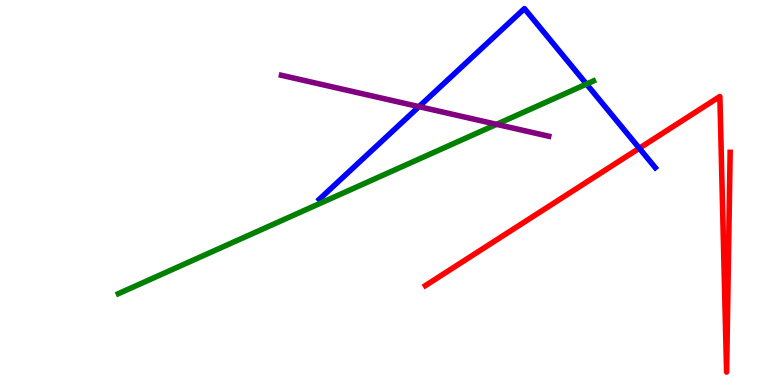[{'lines': ['blue', 'red'], 'intersections': [{'x': 8.25, 'y': 6.15}]}, {'lines': ['green', 'red'], 'intersections': []}, {'lines': ['purple', 'red'], 'intersections': []}, {'lines': ['blue', 'green'], 'intersections': [{'x': 7.57, 'y': 7.82}]}, {'lines': ['blue', 'purple'], 'intersections': [{'x': 5.41, 'y': 7.23}]}, {'lines': ['green', 'purple'], 'intersections': [{'x': 6.41, 'y': 6.77}]}]